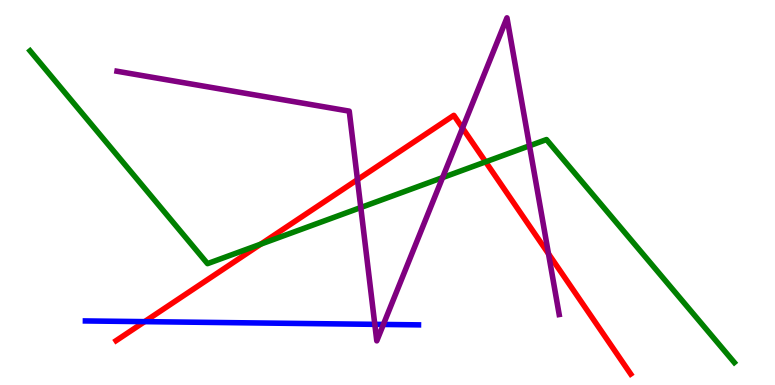[{'lines': ['blue', 'red'], 'intersections': [{'x': 1.87, 'y': 1.65}]}, {'lines': ['green', 'red'], 'intersections': [{'x': 3.37, 'y': 3.66}, {'x': 6.27, 'y': 5.8}]}, {'lines': ['purple', 'red'], 'intersections': [{'x': 4.61, 'y': 5.33}, {'x': 5.97, 'y': 6.67}, {'x': 7.08, 'y': 3.41}]}, {'lines': ['blue', 'green'], 'intersections': []}, {'lines': ['blue', 'purple'], 'intersections': [{'x': 4.84, 'y': 1.58}, {'x': 4.95, 'y': 1.57}]}, {'lines': ['green', 'purple'], 'intersections': [{'x': 4.66, 'y': 4.61}, {'x': 5.71, 'y': 5.39}, {'x': 6.83, 'y': 6.21}]}]